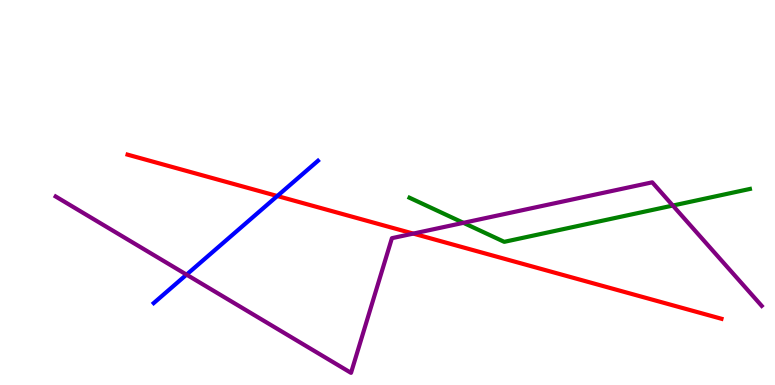[{'lines': ['blue', 'red'], 'intersections': [{'x': 3.58, 'y': 4.91}]}, {'lines': ['green', 'red'], 'intersections': []}, {'lines': ['purple', 'red'], 'intersections': [{'x': 5.33, 'y': 3.93}]}, {'lines': ['blue', 'green'], 'intersections': []}, {'lines': ['blue', 'purple'], 'intersections': [{'x': 2.41, 'y': 2.87}]}, {'lines': ['green', 'purple'], 'intersections': [{'x': 5.98, 'y': 4.21}, {'x': 8.68, 'y': 4.66}]}]